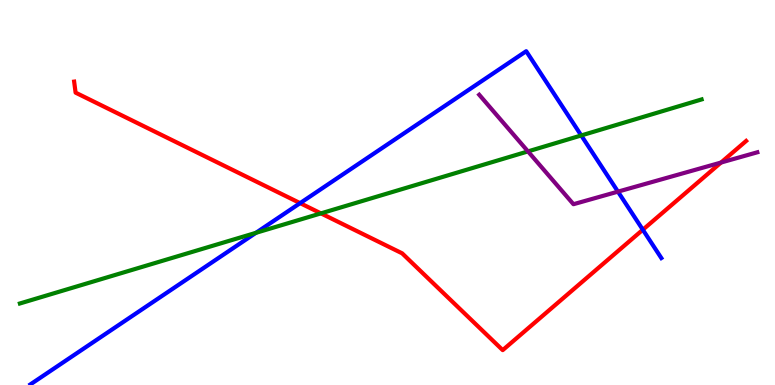[{'lines': ['blue', 'red'], 'intersections': [{'x': 3.87, 'y': 4.72}, {'x': 8.29, 'y': 4.03}]}, {'lines': ['green', 'red'], 'intersections': [{'x': 4.14, 'y': 4.46}]}, {'lines': ['purple', 'red'], 'intersections': [{'x': 9.3, 'y': 5.78}]}, {'lines': ['blue', 'green'], 'intersections': [{'x': 3.3, 'y': 3.95}, {'x': 7.5, 'y': 6.48}]}, {'lines': ['blue', 'purple'], 'intersections': [{'x': 7.97, 'y': 5.02}]}, {'lines': ['green', 'purple'], 'intersections': [{'x': 6.81, 'y': 6.07}]}]